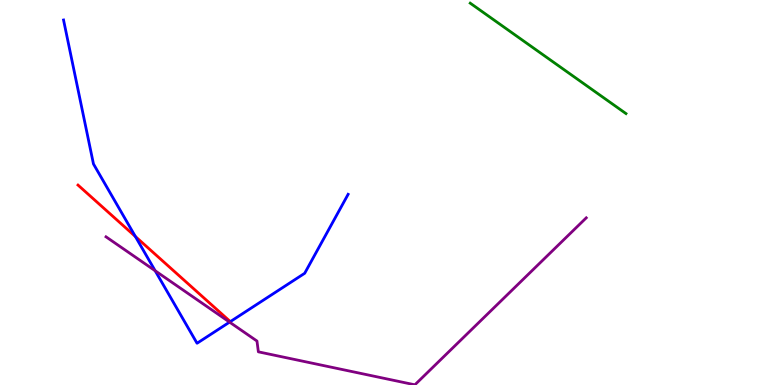[{'lines': ['blue', 'red'], 'intersections': [{'x': 1.75, 'y': 3.86}]}, {'lines': ['green', 'red'], 'intersections': []}, {'lines': ['purple', 'red'], 'intersections': []}, {'lines': ['blue', 'green'], 'intersections': []}, {'lines': ['blue', 'purple'], 'intersections': [{'x': 2.0, 'y': 2.97}, {'x': 2.96, 'y': 1.63}]}, {'lines': ['green', 'purple'], 'intersections': []}]